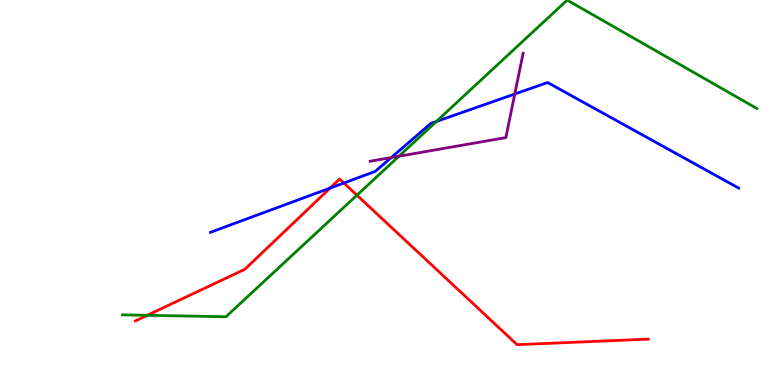[{'lines': ['blue', 'red'], 'intersections': [{'x': 4.26, 'y': 5.11}, {'x': 4.44, 'y': 5.25}]}, {'lines': ['green', 'red'], 'intersections': [{'x': 1.9, 'y': 1.81}, {'x': 4.61, 'y': 4.93}]}, {'lines': ['purple', 'red'], 'intersections': []}, {'lines': ['blue', 'green'], 'intersections': [{'x': 5.63, 'y': 6.84}]}, {'lines': ['blue', 'purple'], 'intersections': [{'x': 5.05, 'y': 5.91}, {'x': 6.64, 'y': 7.56}]}, {'lines': ['green', 'purple'], 'intersections': [{'x': 5.15, 'y': 5.94}]}]